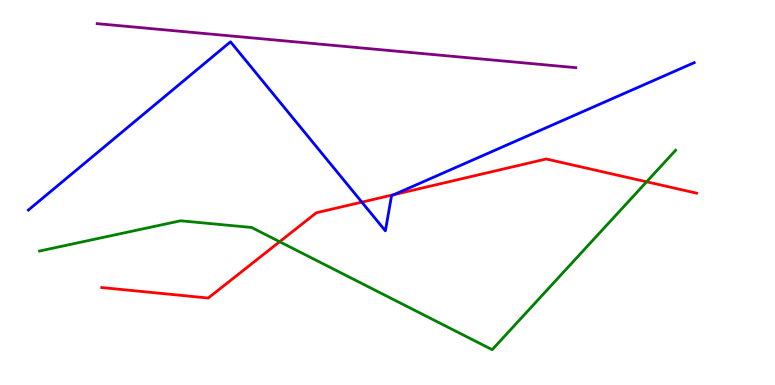[{'lines': ['blue', 'red'], 'intersections': [{'x': 4.67, 'y': 4.75}, {'x': 5.08, 'y': 4.95}]}, {'lines': ['green', 'red'], 'intersections': [{'x': 3.61, 'y': 3.72}, {'x': 8.34, 'y': 5.28}]}, {'lines': ['purple', 'red'], 'intersections': []}, {'lines': ['blue', 'green'], 'intersections': []}, {'lines': ['blue', 'purple'], 'intersections': []}, {'lines': ['green', 'purple'], 'intersections': []}]